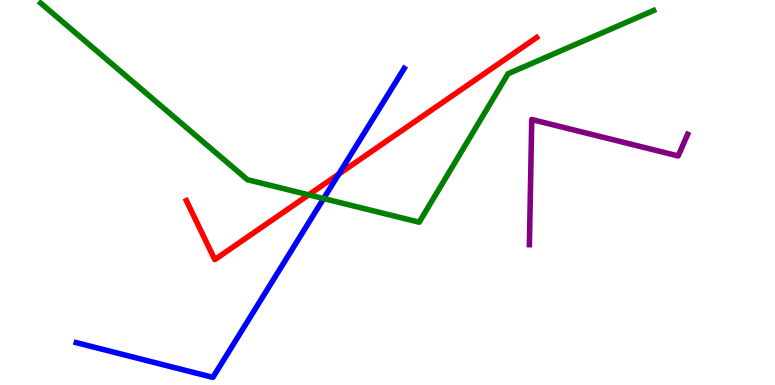[{'lines': ['blue', 'red'], 'intersections': [{'x': 4.37, 'y': 5.48}]}, {'lines': ['green', 'red'], 'intersections': [{'x': 3.98, 'y': 4.94}]}, {'lines': ['purple', 'red'], 'intersections': []}, {'lines': ['blue', 'green'], 'intersections': [{'x': 4.18, 'y': 4.84}]}, {'lines': ['blue', 'purple'], 'intersections': []}, {'lines': ['green', 'purple'], 'intersections': []}]